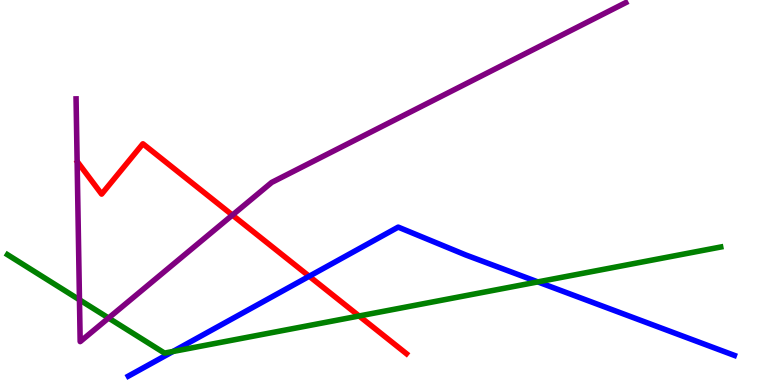[{'lines': ['blue', 'red'], 'intersections': [{'x': 3.99, 'y': 2.82}]}, {'lines': ['green', 'red'], 'intersections': [{'x': 4.63, 'y': 1.79}]}, {'lines': ['purple', 'red'], 'intersections': [{'x': 3.0, 'y': 4.41}]}, {'lines': ['blue', 'green'], 'intersections': [{'x': 2.23, 'y': 0.87}, {'x': 6.94, 'y': 2.68}]}, {'lines': ['blue', 'purple'], 'intersections': []}, {'lines': ['green', 'purple'], 'intersections': [{'x': 1.03, 'y': 2.21}, {'x': 1.4, 'y': 1.74}]}]